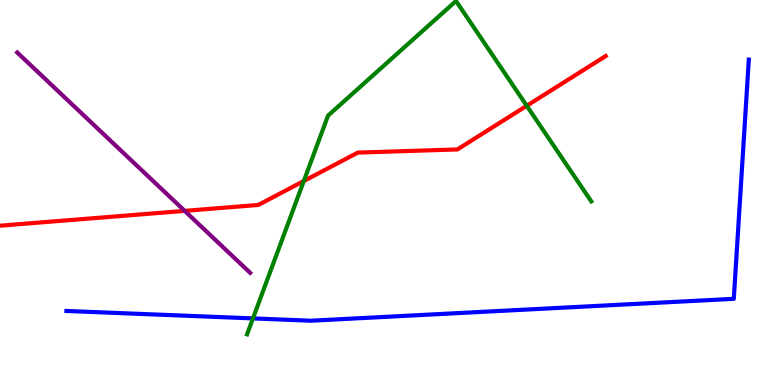[{'lines': ['blue', 'red'], 'intersections': []}, {'lines': ['green', 'red'], 'intersections': [{'x': 3.92, 'y': 5.3}, {'x': 6.8, 'y': 7.25}]}, {'lines': ['purple', 'red'], 'intersections': [{'x': 2.38, 'y': 4.52}]}, {'lines': ['blue', 'green'], 'intersections': [{'x': 3.26, 'y': 1.73}]}, {'lines': ['blue', 'purple'], 'intersections': []}, {'lines': ['green', 'purple'], 'intersections': []}]